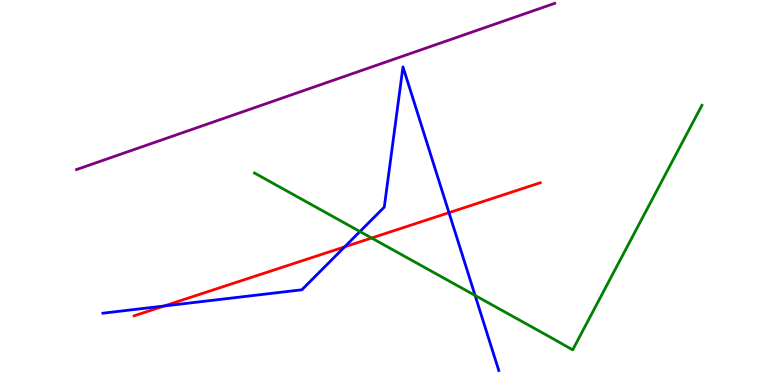[{'lines': ['blue', 'red'], 'intersections': [{'x': 2.12, 'y': 2.05}, {'x': 4.45, 'y': 3.59}, {'x': 5.79, 'y': 4.48}]}, {'lines': ['green', 'red'], 'intersections': [{'x': 4.8, 'y': 3.82}]}, {'lines': ['purple', 'red'], 'intersections': []}, {'lines': ['blue', 'green'], 'intersections': [{'x': 4.64, 'y': 3.99}, {'x': 6.13, 'y': 2.33}]}, {'lines': ['blue', 'purple'], 'intersections': []}, {'lines': ['green', 'purple'], 'intersections': []}]